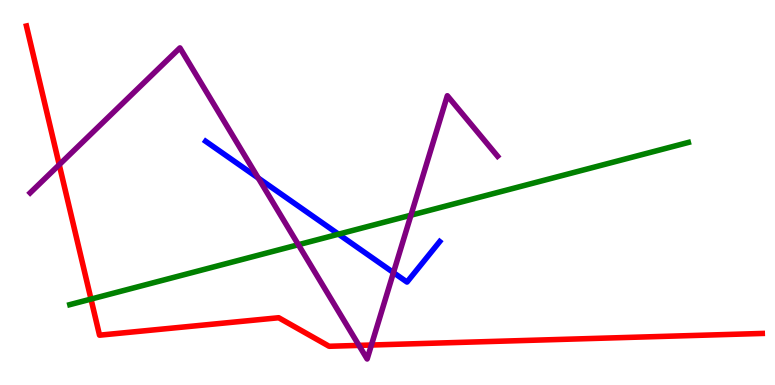[{'lines': ['blue', 'red'], 'intersections': []}, {'lines': ['green', 'red'], 'intersections': [{'x': 1.17, 'y': 2.23}]}, {'lines': ['purple', 'red'], 'intersections': [{'x': 0.764, 'y': 5.72}, {'x': 4.63, 'y': 1.03}, {'x': 4.79, 'y': 1.04}]}, {'lines': ['blue', 'green'], 'intersections': [{'x': 4.37, 'y': 3.92}]}, {'lines': ['blue', 'purple'], 'intersections': [{'x': 3.33, 'y': 5.38}, {'x': 5.08, 'y': 2.92}]}, {'lines': ['green', 'purple'], 'intersections': [{'x': 3.85, 'y': 3.64}, {'x': 5.3, 'y': 4.41}]}]